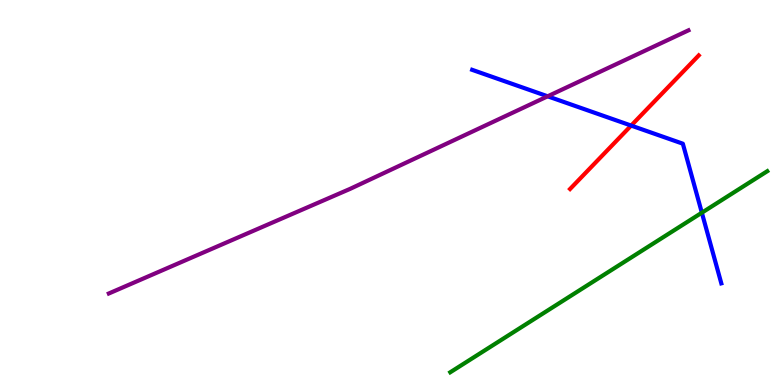[{'lines': ['blue', 'red'], 'intersections': [{'x': 8.14, 'y': 6.74}]}, {'lines': ['green', 'red'], 'intersections': []}, {'lines': ['purple', 'red'], 'intersections': []}, {'lines': ['blue', 'green'], 'intersections': [{'x': 9.06, 'y': 4.48}]}, {'lines': ['blue', 'purple'], 'intersections': [{'x': 7.07, 'y': 7.5}]}, {'lines': ['green', 'purple'], 'intersections': []}]